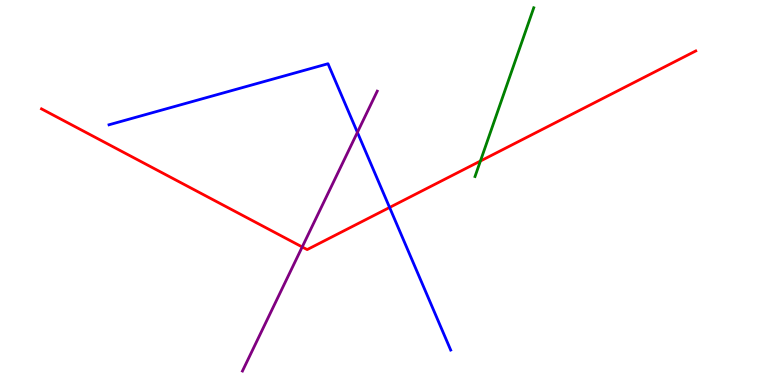[{'lines': ['blue', 'red'], 'intersections': [{'x': 5.03, 'y': 4.61}]}, {'lines': ['green', 'red'], 'intersections': [{'x': 6.2, 'y': 5.82}]}, {'lines': ['purple', 'red'], 'intersections': [{'x': 3.9, 'y': 3.59}]}, {'lines': ['blue', 'green'], 'intersections': []}, {'lines': ['blue', 'purple'], 'intersections': [{'x': 4.61, 'y': 6.56}]}, {'lines': ['green', 'purple'], 'intersections': []}]